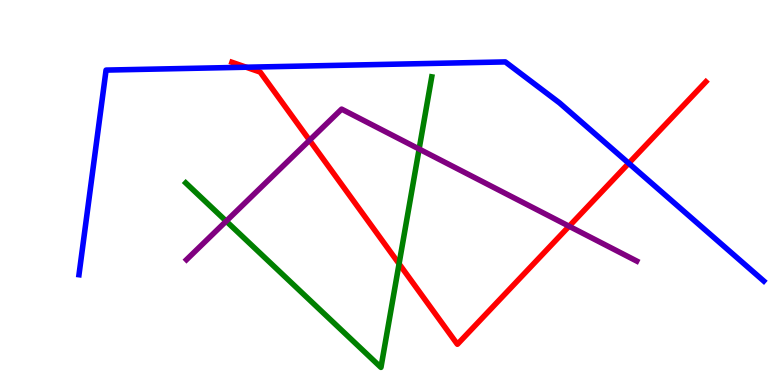[{'lines': ['blue', 'red'], 'intersections': [{'x': 3.18, 'y': 8.25}, {'x': 8.11, 'y': 5.76}]}, {'lines': ['green', 'red'], 'intersections': [{'x': 5.15, 'y': 3.15}]}, {'lines': ['purple', 'red'], 'intersections': [{'x': 3.99, 'y': 6.36}, {'x': 7.34, 'y': 4.12}]}, {'lines': ['blue', 'green'], 'intersections': []}, {'lines': ['blue', 'purple'], 'intersections': []}, {'lines': ['green', 'purple'], 'intersections': [{'x': 2.92, 'y': 4.26}, {'x': 5.41, 'y': 6.13}]}]